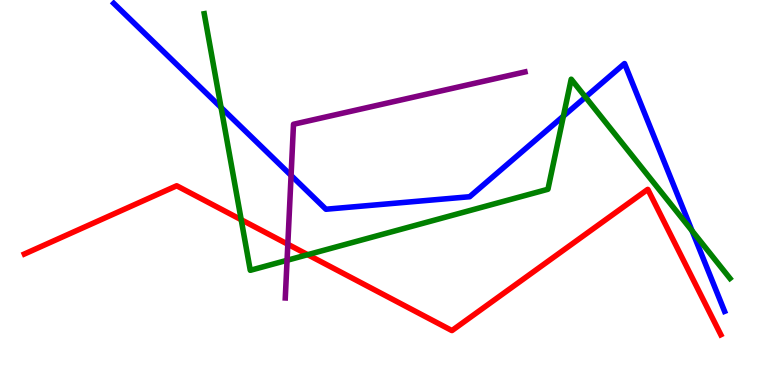[{'lines': ['blue', 'red'], 'intersections': []}, {'lines': ['green', 'red'], 'intersections': [{'x': 3.11, 'y': 4.29}, {'x': 3.97, 'y': 3.38}]}, {'lines': ['purple', 'red'], 'intersections': [{'x': 3.71, 'y': 3.66}]}, {'lines': ['blue', 'green'], 'intersections': [{'x': 2.85, 'y': 7.21}, {'x': 7.27, 'y': 6.98}, {'x': 7.55, 'y': 7.48}, {'x': 8.93, 'y': 4.0}]}, {'lines': ['blue', 'purple'], 'intersections': [{'x': 3.76, 'y': 5.44}]}, {'lines': ['green', 'purple'], 'intersections': [{'x': 3.7, 'y': 3.24}]}]